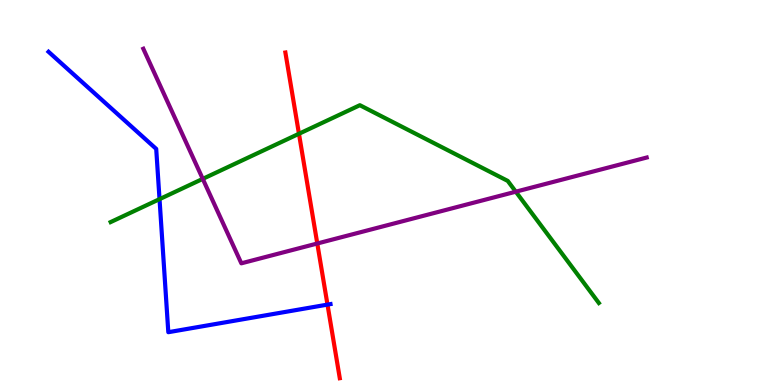[{'lines': ['blue', 'red'], 'intersections': [{'x': 4.23, 'y': 2.09}]}, {'lines': ['green', 'red'], 'intersections': [{'x': 3.86, 'y': 6.53}]}, {'lines': ['purple', 'red'], 'intersections': [{'x': 4.09, 'y': 3.68}]}, {'lines': ['blue', 'green'], 'intersections': [{'x': 2.06, 'y': 4.83}]}, {'lines': ['blue', 'purple'], 'intersections': []}, {'lines': ['green', 'purple'], 'intersections': [{'x': 2.62, 'y': 5.35}, {'x': 6.66, 'y': 5.02}]}]